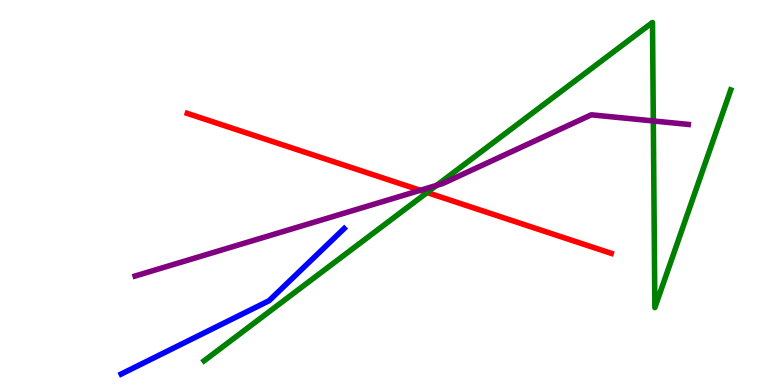[{'lines': ['blue', 'red'], 'intersections': []}, {'lines': ['green', 'red'], 'intersections': [{'x': 5.51, 'y': 5.0}]}, {'lines': ['purple', 'red'], 'intersections': [{'x': 5.42, 'y': 5.06}]}, {'lines': ['blue', 'green'], 'intersections': []}, {'lines': ['blue', 'purple'], 'intersections': []}, {'lines': ['green', 'purple'], 'intersections': [{'x': 5.63, 'y': 5.18}, {'x': 8.43, 'y': 6.86}]}]